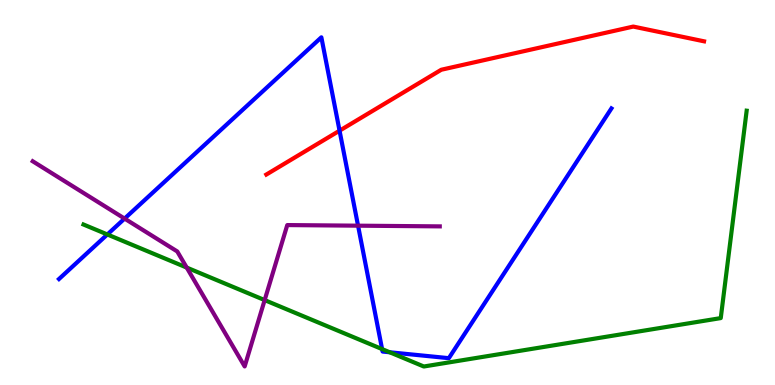[{'lines': ['blue', 'red'], 'intersections': [{'x': 4.38, 'y': 6.61}]}, {'lines': ['green', 'red'], 'intersections': []}, {'lines': ['purple', 'red'], 'intersections': []}, {'lines': ['blue', 'green'], 'intersections': [{'x': 1.39, 'y': 3.91}, {'x': 4.93, 'y': 0.933}, {'x': 5.03, 'y': 0.85}]}, {'lines': ['blue', 'purple'], 'intersections': [{'x': 1.61, 'y': 4.32}, {'x': 4.62, 'y': 4.14}]}, {'lines': ['green', 'purple'], 'intersections': [{'x': 2.41, 'y': 3.05}, {'x': 3.42, 'y': 2.21}]}]